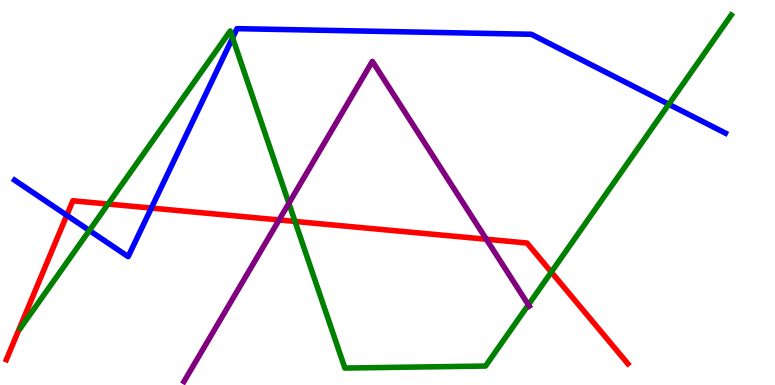[{'lines': ['blue', 'red'], 'intersections': [{'x': 0.862, 'y': 4.41}, {'x': 1.95, 'y': 4.6}]}, {'lines': ['green', 'red'], 'intersections': [{'x': 1.39, 'y': 4.7}, {'x': 3.81, 'y': 4.25}, {'x': 7.11, 'y': 2.93}]}, {'lines': ['purple', 'red'], 'intersections': [{'x': 3.6, 'y': 4.29}, {'x': 6.28, 'y': 3.79}]}, {'lines': ['blue', 'green'], 'intersections': [{'x': 1.15, 'y': 4.01}, {'x': 3.0, 'y': 9.02}, {'x': 8.63, 'y': 7.29}]}, {'lines': ['blue', 'purple'], 'intersections': []}, {'lines': ['green', 'purple'], 'intersections': [{'x': 3.73, 'y': 4.72}, {'x': 6.82, 'y': 2.08}]}]